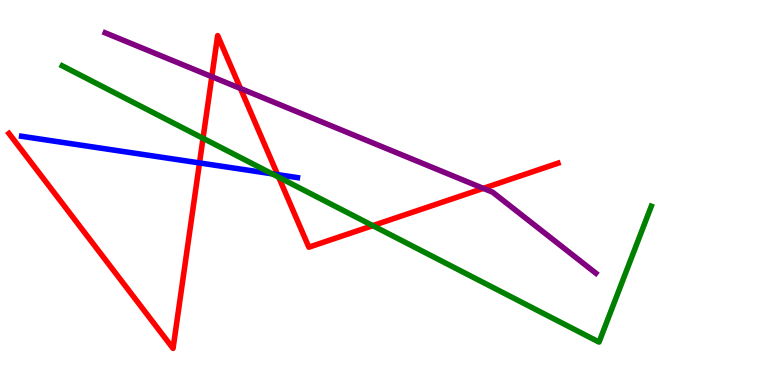[{'lines': ['blue', 'red'], 'intersections': [{'x': 2.57, 'y': 5.77}, {'x': 3.58, 'y': 5.46}]}, {'lines': ['green', 'red'], 'intersections': [{'x': 2.62, 'y': 6.41}, {'x': 3.6, 'y': 5.4}, {'x': 4.81, 'y': 4.14}]}, {'lines': ['purple', 'red'], 'intersections': [{'x': 2.73, 'y': 8.01}, {'x': 3.1, 'y': 7.7}, {'x': 6.24, 'y': 5.11}]}, {'lines': ['blue', 'green'], 'intersections': [{'x': 3.51, 'y': 5.49}]}, {'lines': ['blue', 'purple'], 'intersections': []}, {'lines': ['green', 'purple'], 'intersections': []}]